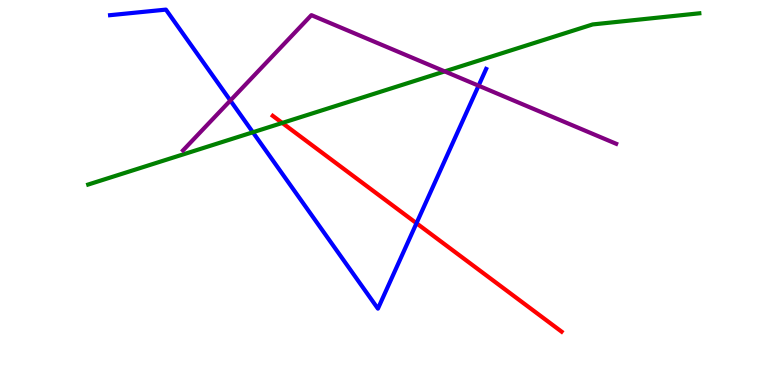[{'lines': ['blue', 'red'], 'intersections': [{'x': 5.37, 'y': 4.2}]}, {'lines': ['green', 'red'], 'intersections': [{'x': 3.64, 'y': 6.81}]}, {'lines': ['purple', 'red'], 'intersections': []}, {'lines': ['blue', 'green'], 'intersections': [{'x': 3.26, 'y': 6.56}]}, {'lines': ['blue', 'purple'], 'intersections': [{'x': 2.97, 'y': 7.39}, {'x': 6.18, 'y': 7.77}]}, {'lines': ['green', 'purple'], 'intersections': [{'x': 5.74, 'y': 8.15}]}]